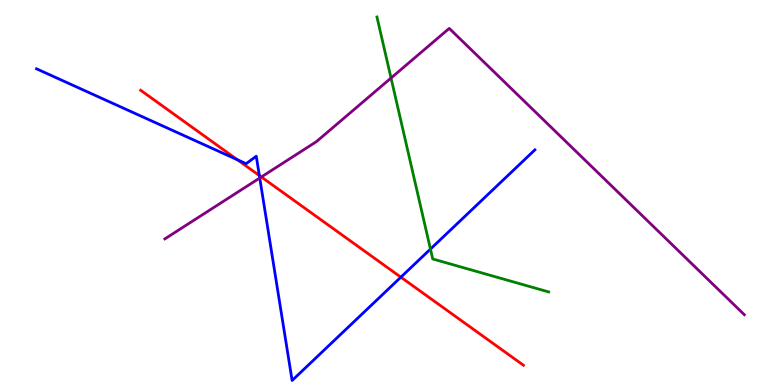[{'lines': ['blue', 'red'], 'intersections': [{'x': 3.06, 'y': 5.85}, {'x': 3.35, 'y': 5.44}, {'x': 5.17, 'y': 2.8}]}, {'lines': ['green', 'red'], 'intersections': []}, {'lines': ['purple', 'red'], 'intersections': [{'x': 3.37, 'y': 5.4}]}, {'lines': ['blue', 'green'], 'intersections': [{'x': 5.55, 'y': 3.53}]}, {'lines': ['blue', 'purple'], 'intersections': [{'x': 3.35, 'y': 5.38}]}, {'lines': ['green', 'purple'], 'intersections': [{'x': 5.05, 'y': 7.97}]}]